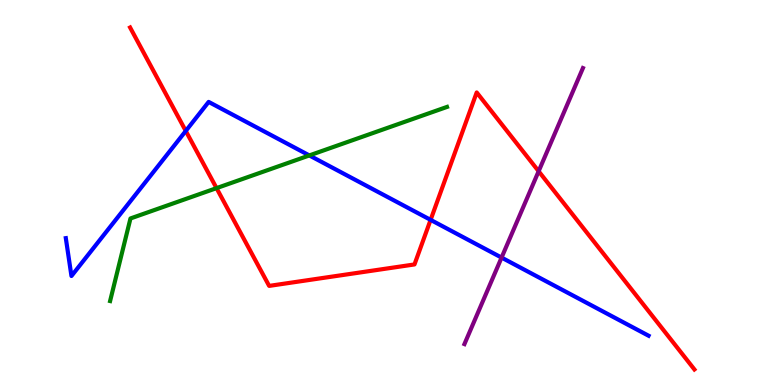[{'lines': ['blue', 'red'], 'intersections': [{'x': 2.4, 'y': 6.6}, {'x': 5.56, 'y': 4.29}]}, {'lines': ['green', 'red'], 'intersections': [{'x': 2.79, 'y': 5.11}]}, {'lines': ['purple', 'red'], 'intersections': [{'x': 6.95, 'y': 5.55}]}, {'lines': ['blue', 'green'], 'intersections': [{'x': 3.99, 'y': 5.96}]}, {'lines': ['blue', 'purple'], 'intersections': [{'x': 6.47, 'y': 3.31}]}, {'lines': ['green', 'purple'], 'intersections': []}]